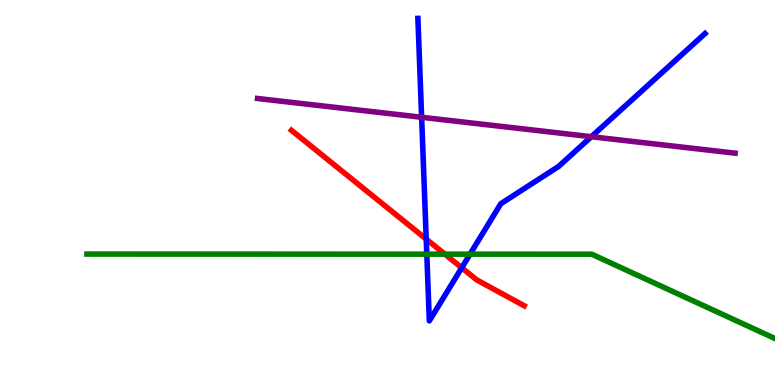[{'lines': ['blue', 'red'], 'intersections': [{'x': 5.5, 'y': 3.79}, {'x': 5.96, 'y': 3.04}]}, {'lines': ['green', 'red'], 'intersections': [{'x': 5.74, 'y': 3.4}]}, {'lines': ['purple', 'red'], 'intersections': []}, {'lines': ['blue', 'green'], 'intersections': [{'x': 5.51, 'y': 3.4}, {'x': 6.06, 'y': 3.4}]}, {'lines': ['blue', 'purple'], 'intersections': [{'x': 5.44, 'y': 6.95}, {'x': 7.63, 'y': 6.45}]}, {'lines': ['green', 'purple'], 'intersections': []}]